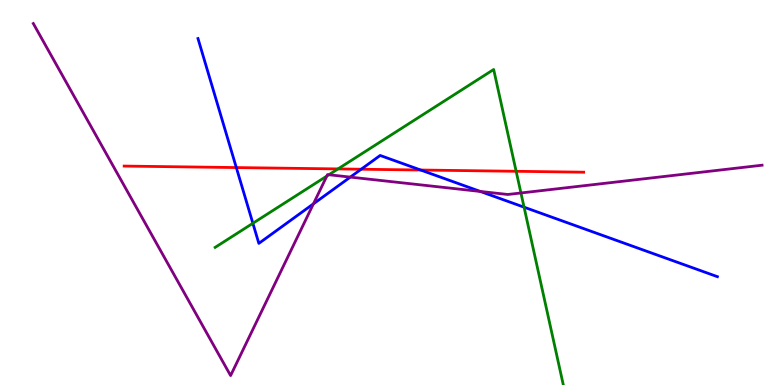[{'lines': ['blue', 'red'], 'intersections': [{'x': 3.05, 'y': 5.65}, {'x': 4.66, 'y': 5.6}, {'x': 5.43, 'y': 5.58}]}, {'lines': ['green', 'red'], 'intersections': [{'x': 4.36, 'y': 5.61}, {'x': 6.66, 'y': 5.55}]}, {'lines': ['purple', 'red'], 'intersections': []}, {'lines': ['blue', 'green'], 'intersections': [{'x': 3.26, 'y': 4.2}, {'x': 6.76, 'y': 4.62}]}, {'lines': ['blue', 'purple'], 'intersections': [{'x': 4.04, 'y': 4.71}, {'x': 4.52, 'y': 5.4}, {'x': 6.2, 'y': 5.03}]}, {'lines': ['green', 'purple'], 'intersections': [{'x': 4.22, 'y': 5.43}, {'x': 4.24, 'y': 5.46}, {'x': 6.72, 'y': 4.99}]}]